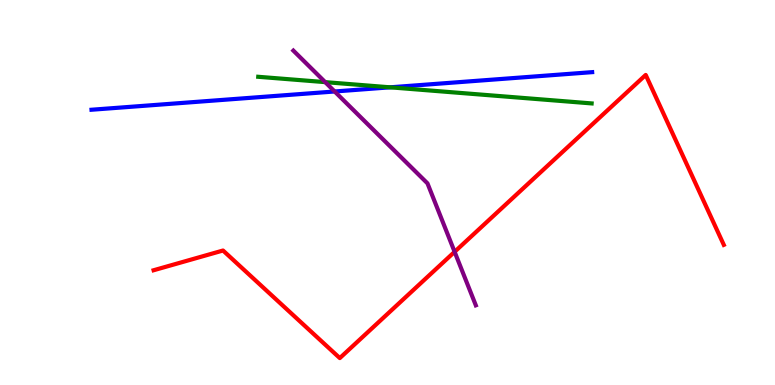[{'lines': ['blue', 'red'], 'intersections': []}, {'lines': ['green', 'red'], 'intersections': []}, {'lines': ['purple', 'red'], 'intersections': [{'x': 5.87, 'y': 3.46}]}, {'lines': ['blue', 'green'], 'intersections': [{'x': 5.03, 'y': 7.73}]}, {'lines': ['blue', 'purple'], 'intersections': [{'x': 4.32, 'y': 7.62}]}, {'lines': ['green', 'purple'], 'intersections': [{'x': 4.2, 'y': 7.87}]}]